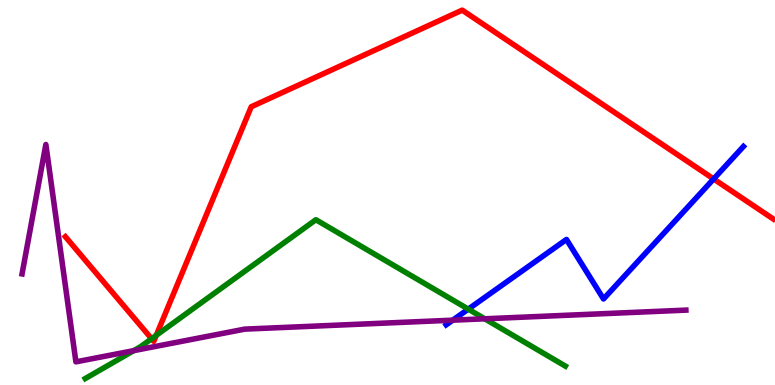[{'lines': ['blue', 'red'], 'intersections': [{'x': 9.21, 'y': 5.35}]}, {'lines': ['green', 'red'], 'intersections': [{'x': 1.96, 'y': 1.2}, {'x': 2.02, 'y': 1.29}]}, {'lines': ['purple', 'red'], 'intersections': []}, {'lines': ['blue', 'green'], 'intersections': [{'x': 6.04, 'y': 1.97}]}, {'lines': ['blue', 'purple'], 'intersections': [{'x': 5.84, 'y': 1.68}]}, {'lines': ['green', 'purple'], 'intersections': [{'x': 1.73, 'y': 0.892}, {'x': 6.25, 'y': 1.72}]}]